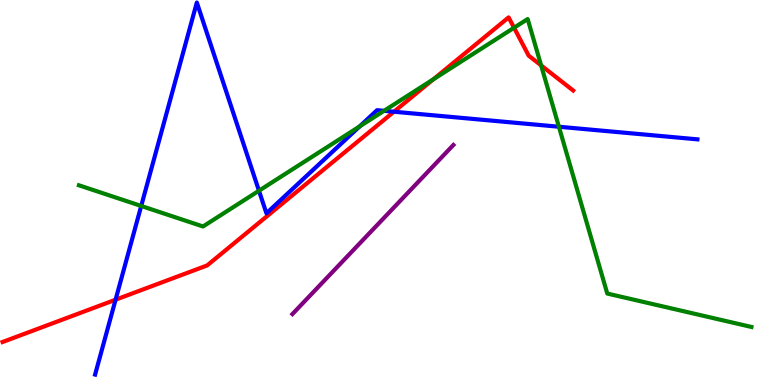[{'lines': ['blue', 'red'], 'intersections': [{'x': 1.49, 'y': 2.22}, {'x': 5.08, 'y': 7.1}]}, {'lines': ['green', 'red'], 'intersections': [{'x': 5.59, 'y': 7.94}, {'x': 6.63, 'y': 9.28}, {'x': 6.98, 'y': 8.3}]}, {'lines': ['purple', 'red'], 'intersections': []}, {'lines': ['blue', 'green'], 'intersections': [{'x': 1.82, 'y': 4.65}, {'x': 3.34, 'y': 5.05}, {'x': 4.64, 'y': 6.72}, {'x': 4.96, 'y': 7.12}, {'x': 7.21, 'y': 6.71}]}, {'lines': ['blue', 'purple'], 'intersections': []}, {'lines': ['green', 'purple'], 'intersections': []}]